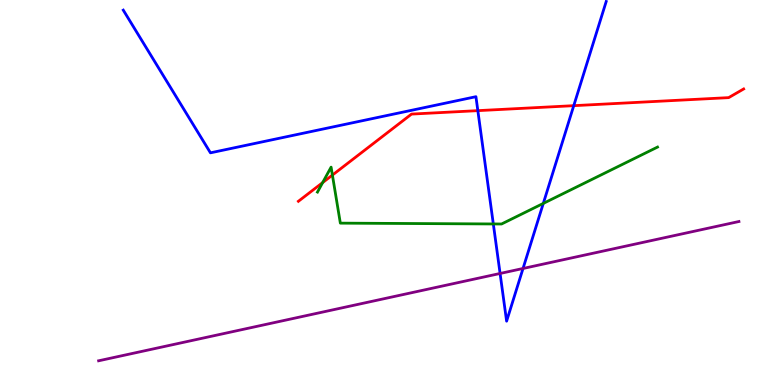[{'lines': ['blue', 'red'], 'intersections': [{'x': 6.17, 'y': 7.13}, {'x': 7.4, 'y': 7.26}]}, {'lines': ['green', 'red'], 'intersections': [{'x': 4.16, 'y': 5.26}, {'x': 4.29, 'y': 5.45}]}, {'lines': ['purple', 'red'], 'intersections': []}, {'lines': ['blue', 'green'], 'intersections': [{'x': 6.37, 'y': 4.18}, {'x': 7.01, 'y': 4.72}]}, {'lines': ['blue', 'purple'], 'intersections': [{'x': 6.45, 'y': 2.9}, {'x': 6.75, 'y': 3.03}]}, {'lines': ['green', 'purple'], 'intersections': []}]